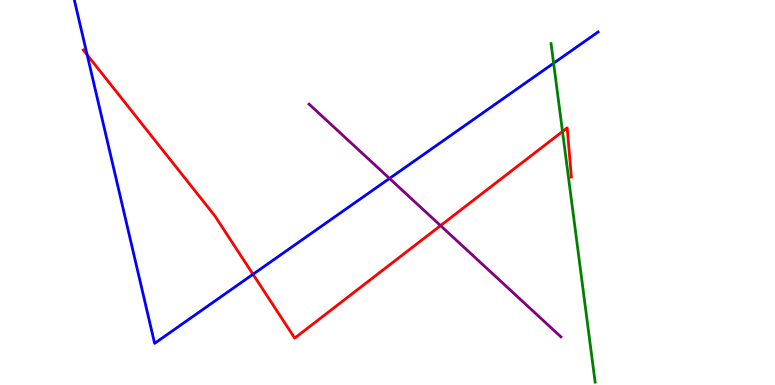[{'lines': ['blue', 'red'], 'intersections': [{'x': 1.12, 'y': 8.57}, {'x': 3.26, 'y': 2.88}]}, {'lines': ['green', 'red'], 'intersections': [{'x': 7.26, 'y': 6.58}]}, {'lines': ['purple', 'red'], 'intersections': [{'x': 5.68, 'y': 4.14}]}, {'lines': ['blue', 'green'], 'intersections': [{'x': 7.14, 'y': 8.36}]}, {'lines': ['blue', 'purple'], 'intersections': [{'x': 5.03, 'y': 5.36}]}, {'lines': ['green', 'purple'], 'intersections': []}]